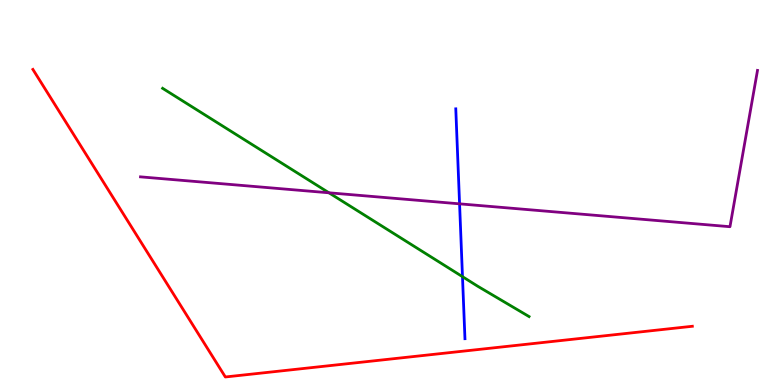[{'lines': ['blue', 'red'], 'intersections': []}, {'lines': ['green', 'red'], 'intersections': []}, {'lines': ['purple', 'red'], 'intersections': []}, {'lines': ['blue', 'green'], 'intersections': [{'x': 5.97, 'y': 2.81}]}, {'lines': ['blue', 'purple'], 'intersections': [{'x': 5.93, 'y': 4.71}]}, {'lines': ['green', 'purple'], 'intersections': [{'x': 4.24, 'y': 4.99}]}]